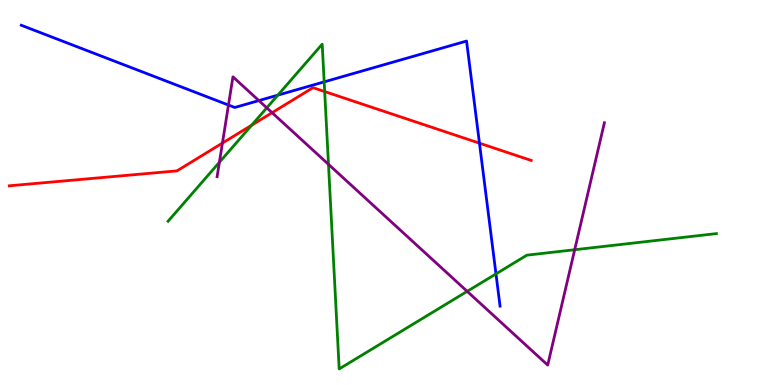[{'lines': ['blue', 'red'], 'intersections': [{'x': 6.19, 'y': 6.28}]}, {'lines': ['green', 'red'], 'intersections': [{'x': 3.25, 'y': 6.75}, {'x': 4.19, 'y': 7.62}]}, {'lines': ['purple', 'red'], 'intersections': [{'x': 2.87, 'y': 6.28}, {'x': 3.51, 'y': 7.07}]}, {'lines': ['blue', 'green'], 'intersections': [{'x': 3.58, 'y': 7.53}, {'x': 4.18, 'y': 7.87}, {'x': 6.4, 'y': 2.89}]}, {'lines': ['blue', 'purple'], 'intersections': [{'x': 2.95, 'y': 7.27}, {'x': 3.34, 'y': 7.39}]}, {'lines': ['green', 'purple'], 'intersections': [{'x': 2.83, 'y': 5.78}, {'x': 3.44, 'y': 7.2}, {'x': 4.24, 'y': 5.73}, {'x': 6.03, 'y': 2.43}, {'x': 7.42, 'y': 3.51}]}]